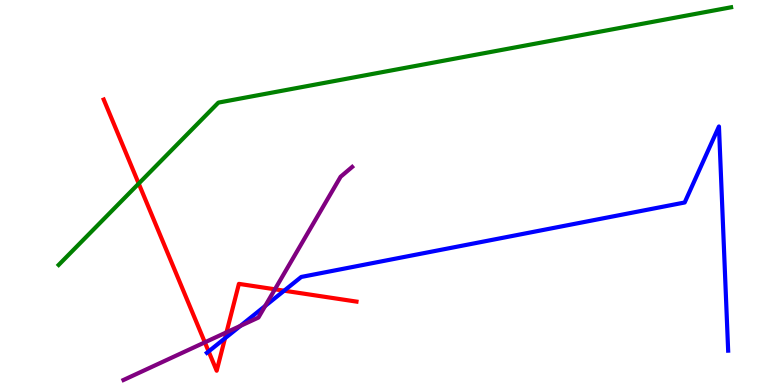[{'lines': ['blue', 'red'], 'intersections': [{'x': 2.69, 'y': 0.872}, {'x': 2.9, 'y': 1.21}, {'x': 3.67, 'y': 2.45}]}, {'lines': ['green', 'red'], 'intersections': [{'x': 1.79, 'y': 5.23}]}, {'lines': ['purple', 'red'], 'intersections': [{'x': 2.64, 'y': 1.11}, {'x': 2.92, 'y': 1.37}, {'x': 3.55, 'y': 2.49}]}, {'lines': ['blue', 'green'], 'intersections': []}, {'lines': ['blue', 'purple'], 'intersections': [{'x': 3.1, 'y': 1.54}, {'x': 3.42, 'y': 2.05}]}, {'lines': ['green', 'purple'], 'intersections': []}]